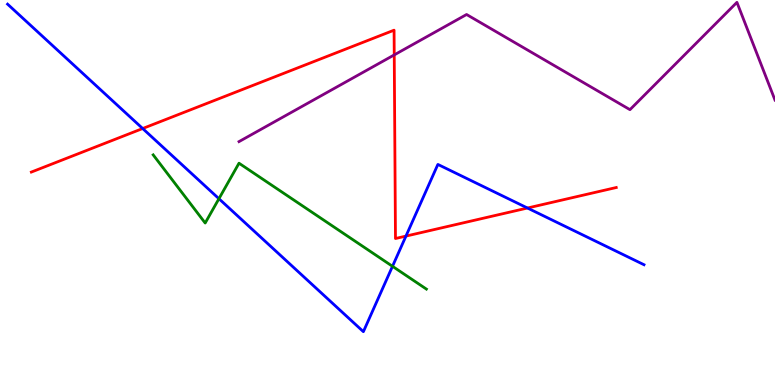[{'lines': ['blue', 'red'], 'intersections': [{'x': 1.84, 'y': 6.66}, {'x': 5.24, 'y': 3.87}, {'x': 6.81, 'y': 4.6}]}, {'lines': ['green', 'red'], 'intersections': []}, {'lines': ['purple', 'red'], 'intersections': [{'x': 5.09, 'y': 8.57}]}, {'lines': ['blue', 'green'], 'intersections': [{'x': 2.82, 'y': 4.84}, {'x': 5.06, 'y': 3.08}]}, {'lines': ['blue', 'purple'], 'intersections': []}, {'lines': ['green', 'purple'], 'intersections': []}]